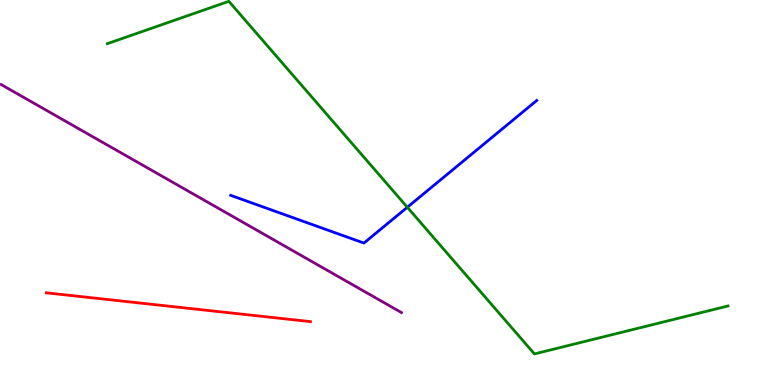[{'lines': ['blue', 'red'], 'intersections': []}, {'lines': ['green', 'red'], 'intersections': []}, {'lines': ['purple', 'red'], 'intersections': []}, {'lines': ['blue', 'green'], 'intersections': [{'x': 5.26, 'y': 4.62}]}, {'lines': ['blue', 'purple'], 'intersections': []}, {'lines': ['green', 'purple'], 'intersections': []}]